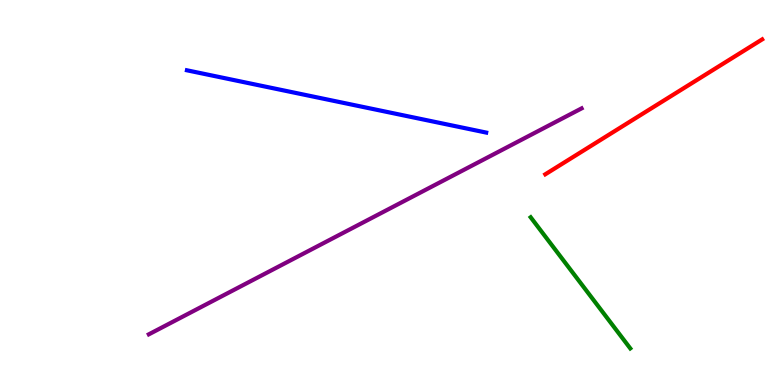[{'lines': ['blue', 'red'], 'intersections': []}, {'lines': ['green', 'red'], 'intersections': []}, {'lines': ['purple', 'red'], 'intersections': []}, {'lines': ['blue', 'green'], 'intersections': []}, {'lines': ['blue', 'purple'], 'intersections': []}, {'lines': ['green', 'purple'], 'intersections': []}]